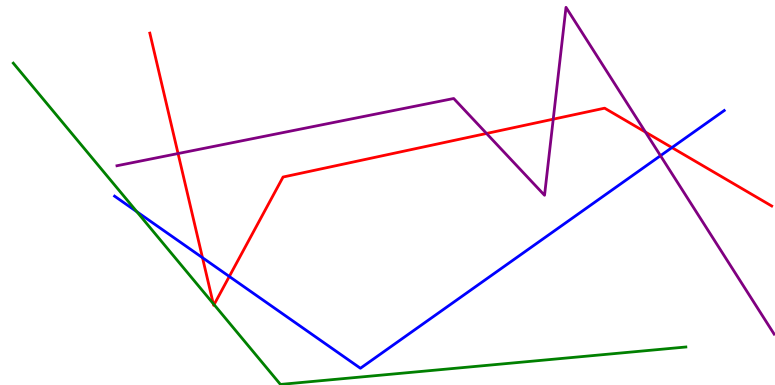[{'lines': ['blue', 'red'], 'intersections': [{'x': 2.61, 'y': 3.31}, {'x': 2.96, 'y': 2.82}, {'x': 8.67, 'y': 6.17}]}, {'lines': ['green', 'red'], 'intersections': [{'x': 2.75, 'y': 2.11}, {'x': 2.76, 'y': 2.09}]}, {'lines': ['purple', 'red'], 'intersections': [{'x': 2.3, 'y': 6.01}, {'x': 6.28, 'y': 6.53}, {'x': 7.14, 'y': 6.9}, {'x': 8.33, 'y': 6.57}]}, {'lines': ['blue', 'green'], 'intersections': [{'x': 1.77, 'y': 4.5}]}, {'lines': ['blue', 'purple'], 'intersections': [{'x': 8.52, 'y': 5.96}]}, {'lines': ['green', 'purple'], 'intersections': []}]